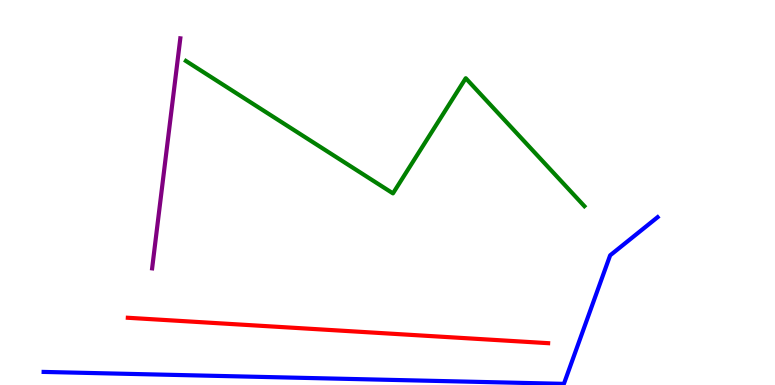[{'lines': ['blue', 'red'], 'intersections': []}, {'lines': ['green', 'red'], 'intersections': []}, {'lines': ['purple', 'red'], 'intersections': []}, {'lines': ['blue', 'green'], 'intersections': []}, {'lines': ['blue', 'purple'], 'intersections': []}, {'lines': ['green', 'purple'], 'intersections': []}]